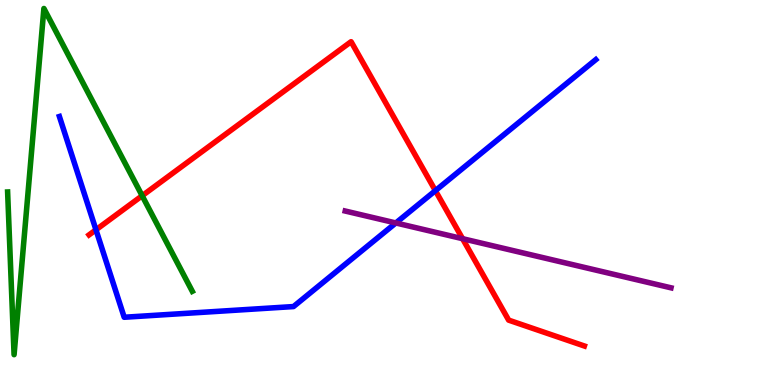[{'lines': ['blue', 'red'], 'intersections': [{'x': 1.24, 'y': 4.03}, {'x': 5.62, 'y': 5.05}]}, {'lines': ['green', 'red'], 'intersections': [{'x': 1.83, 'y': 4.92}]}, {'lines': ['purple', 'red'], 'intersections': [{'x': 5.97, 'y': 3.8}]}, {'lines': ['blue', 'green'], 'intersections': []}, {'lines': ['blue', 'purple'], 'intersections': [{'x': 5.11, 'y': 4.21}]}, {'lines': ['green', 'purple'], 'intersections': []}]